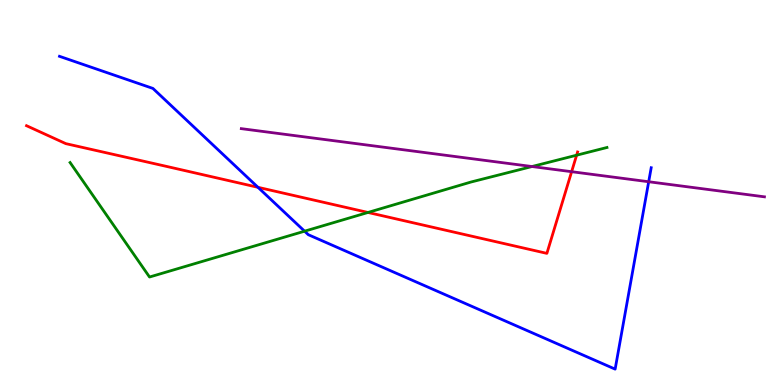[{'lines': ['blue', 'red'], 'intersections': [{'x': 3.33, 'y': 5.13}]}, {'lines': ['green', 'red'], 'intersections': [{'x': 4.75, 'y': 4.48}, {'x': 7.44, 'y': 5.97}]}, {'lines': ['purple', 'red'], 'intersections': [{'x': 7.38, 'y': 5.54}]}, {'lines': ['blue', 'green'], 'intersections': [{'x': 3.93, 'y': 3.99}]}, {'lines': ['blue', 'purple'], 'intersections': [{'x': 8.37, 'y': 5.28}]}, {'lines': ['green', 'purple'], 'intersections': [{'x': 6.86, 'y': 5.67}]}]